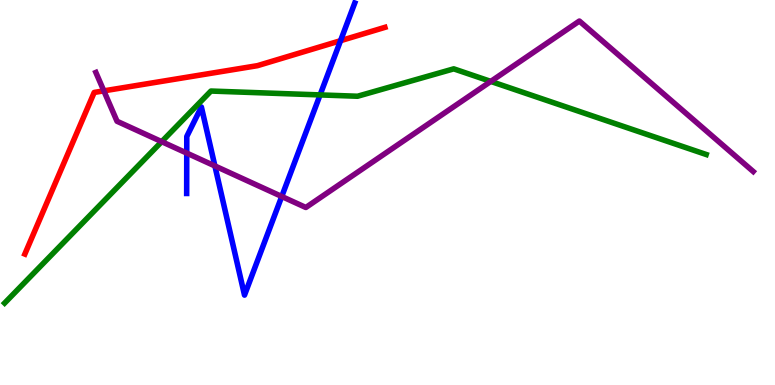[{'lines': ['blue', 'red'], 'intersections': [{'x': 4.39, 'y': 8.94}]}, {'lines': ['green', 'red'], 'intersections': []}, {'lines': ['purple', 'red'], 'intersections': [{'x': 1.34, 'y': 7.64}]}, {'lines': ['blue', 'green'], 'intersections': [{'x': 4.13, 'y': 7.53}]}, {'lines': ['blue', 'purple'], 'intersections': [{'x': 2.41, 'y': 6.02}, {'x': 2.77, 'y': 5.69}, {'x': 3.64, 'y': 4.9}]}, {'lines': ['green', 'purple'], 'intersections': [{'x': 2.09, 'y': 6.32}, {'x': 6.33, 'y': 7.89}]}]